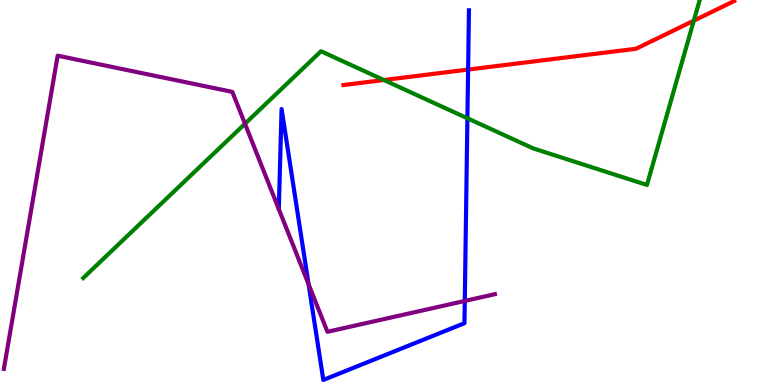[{'lines': ['blue', 'red'], 'intersections': [{'x': 6.04, 'y': 8.19}]}, {'lines': ['green', 'red'], 'intersections': [{'x': 4.95, 'y': 7.92}, {'x': 8.95, 'y': 9.46}]}, {'lines': ['purple', 'red'], 'intersections': []}, {'lines': ['blue', 'green'], 'intersections': [{'x': 6.03, 'y': 6.93}]}, {'lines': ['blue', 'purple'], 'intersections': [{'x': 3.98, 'y': 2.62}, {'x': 6.0, 'y': 2.18}]}, {'lines': ['green', 'purple'], 'intersections': [{'x': 3.16, 'y': 6.79}]}]